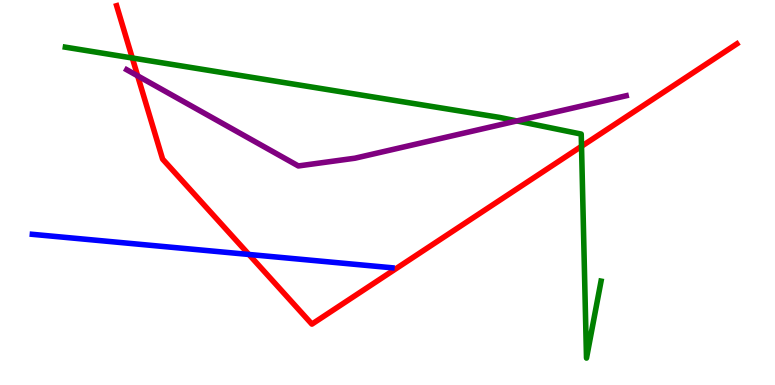[{'lines': ['blue', 'red'], 'intersections': [{'x': 3.21, 'y': 3.39}]}, {'lines': ['green', 'red'], 'intersections': [{'x': 1.71, 'y': 8.49}, {'x': 7.5, 'y': 6.2}]}, {'lines': ['purple', 'red'], 'intersections': [{'x': 1.78, 'y': 8.03}]}, {'lines': ['blue', 'green'], 'intersections': []}, {'lines': ['blue', 'purple'], 'intersections': []}, {'lines': ['green', 'purple'], 'intersections': [{'x': 6.67, 'y': 6.86}]}]